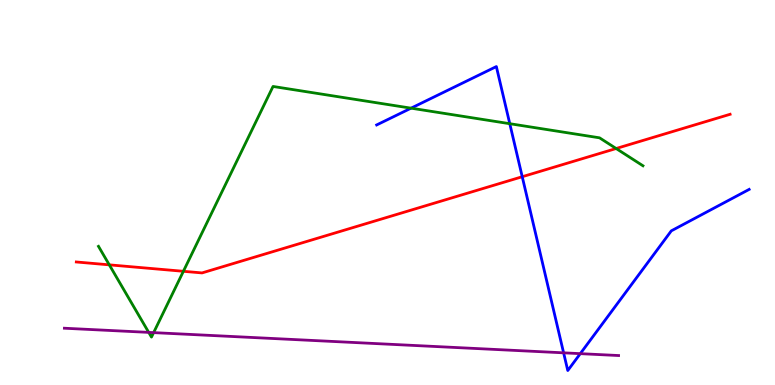[{'lines': ['blue', 'red'], 'intersections': [{'x': 6.74, 'y': 5.41}]}, {'lines': ['green', 'red'], 'intersections': [{'x': 1.41, 'y': 3.12}, {'x': 2.37, 'y': 2.95}, {'x': 7.95, 'y': 6.14}]}, {'lines': ['purple', 'red'], 'intersections': []}, {'lines': ['blue', 'green'], 'intersections': [{'x': 5.3, 'y': 7.19}, {'x': 6.58, 'y': 6.79}]}, {'lines': ['blue', 'purple'], 'intersections': [{'x': 7.27, 'y': 0.836}, {'x': 7.49, 'y': 0.814}]}, {'lines': ['green', 'purple'], 'intersections': [{'x': 1.92, 'y': 1.37}, {'x': 1.98, 'y': 1.36}]}]